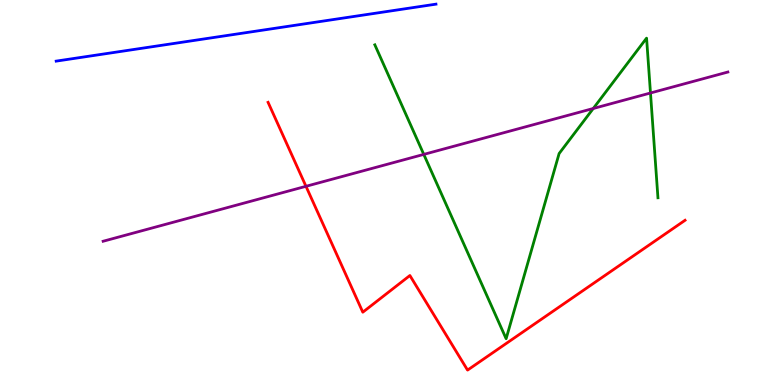[{'lines': ['blue', 'red'], 'intersections': []}, {'lines': ['green', 'red'], 'intersections': []}, {'lines': ['purple', 'red'], 'intersections': [{'x': 3.95, 'y': 5.16}]}, {'lines': ['blue', 'green'], 'intersections': []}, {'lines': ['blue', 'purple'], 'intersections': []}, {'lines': ['green', 'purple'], 'intersections': [{'x': 5.47, 'y': 5.99}, {'x': 7.65, 'y': 7.18}, {'x': 8.39, 'y': 7.58}]}]